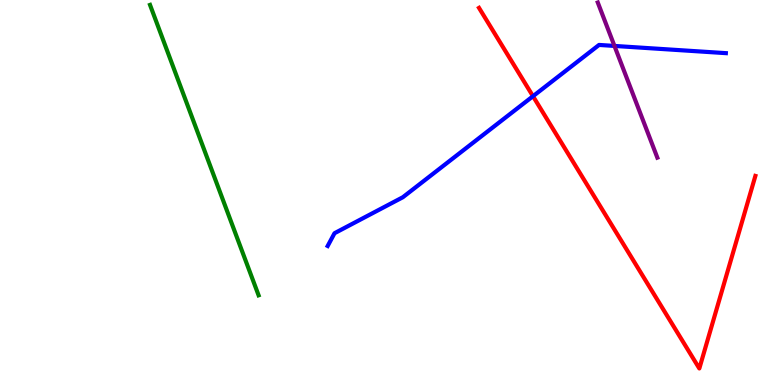[{'lines': ['blue', 'red'], 'intersections': [{'x': 6.88, 'y': 7.5}]}, {'lines': ['green', 'red'], 'intersections': []}, {'lines': ['purple', 'red'], 'intersections': []}, {'lines': ['blue', 'green'], 'intersections': []}, {'lines': ['blue', 'purple'], 'intersections': [{'x': 7.93, 'y': 8.81}]}, {'lines': ['green', 'purple'], 'intersections': []}]